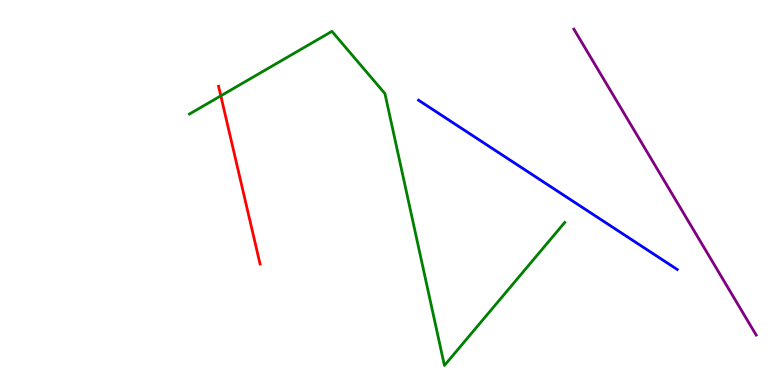[{'lines': ['blue', 'red'], 'intersections': []}, {'lines': ['green', 'red'], 'intersections': [{'x': 2.85, 'y': 7.51}]}, {'lines': ['purple', 'red'], 'intersections': []}, {'lines': ['blue', 'green'], 'intersections': []}, {'lines': ['blue', 'purple'], 'intersections': []}, {'lines': ['green', 'purple'], 'intersections': []}]